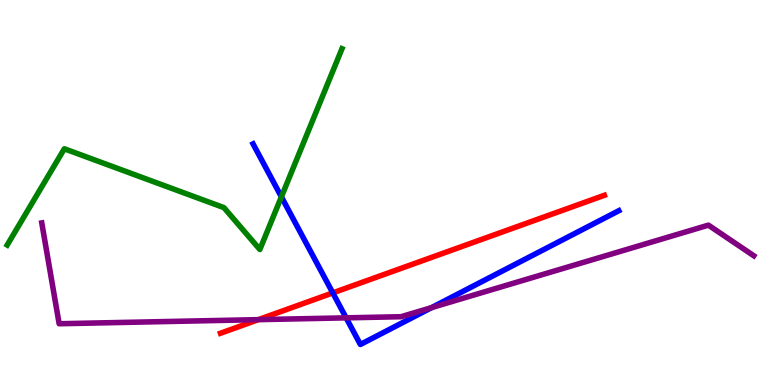[{'lines': ['blue', 'red'], 'intersections': [{'x': 4.29, 'y': 2.39}]}, {'lines': ['green', 'red'], 'intersections': []}, {'lines': ['purple', 'red'], 'intersections': [{'x': 3.33, 'y': 1.7}]}, {'lines': ['blue', 'green'], 'intersections': [{'x': 3.63, 'y': 4.89}]}, {'lines': ['blue', 'purple'], 'intersections': [{'x': 4.47, 'y': 1.74}, {'x': 5.57, 'y': 2.01}]}, {'lines': ['green', 'purple'], 'intersections': []}]